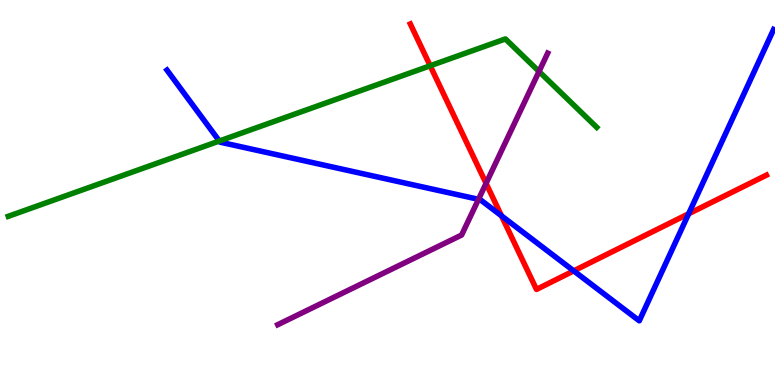[{'lines': ['blue', 'red'], 'intersections': [{'x': 6.47, 'y': 4.39}, {'x': 7.4, 'y': 2.96}, {'x': 8.89, 'y': 4.45}]}, {'lines': ['green', 'red'], 'intersections': [{'x': 5.55, 'y': 8.29}]}, {'lines': ['purple', 'red'], 'intersections': [{'x': 6.27, 'y': 5.24}]}, {'lines': ['blue', 'green'], 'intersections': [{'x': 2.83, 'y': 6.34}]}, {'lines': ['blue', 'purple'], 'intersections': [{'x': 6.17, 'y': 4.82}]}, {'lines': ['green', 'purple'], 'intersections': [{'x': 6.96, 'y': 8.14}]}]